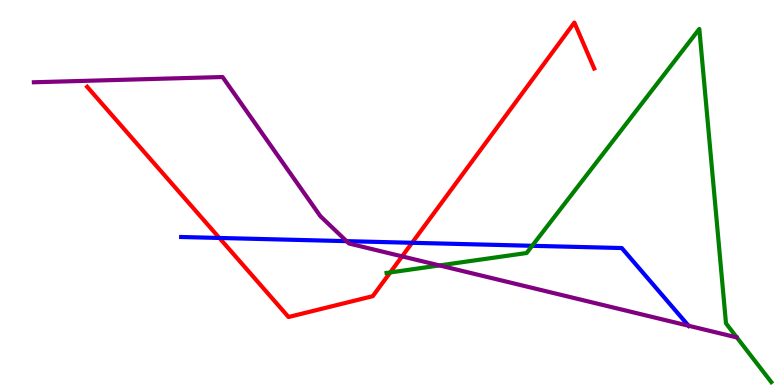[{'lines': ['blue', 'red'], 'intersections': [{'x': 2.83, 'y': 3.82}, {'x': 5.32, 'y': 3.69}]}, {'lines': ['green', 'red'], 'intersections': [{'x': 5.04, 'y': 2.92}]}, {'lines': ['purple', 'red'], 'intersections': [{'x': 5.19, 'y': 3.34}]}, {'lines': ['blue', 'green'], 'intersections': [{'x': 6.87, 'y': 3.62}]}, {'lines': ['blue', 'purple'], 'intersections': [{'x': 4.47, 'y': 3.74}, {'x': 8.88, 'y': 1.54}]}, {'lines': ['green', 'purple'], 'intersections': [{'x': 5.67, 'y': 3.11}]}]